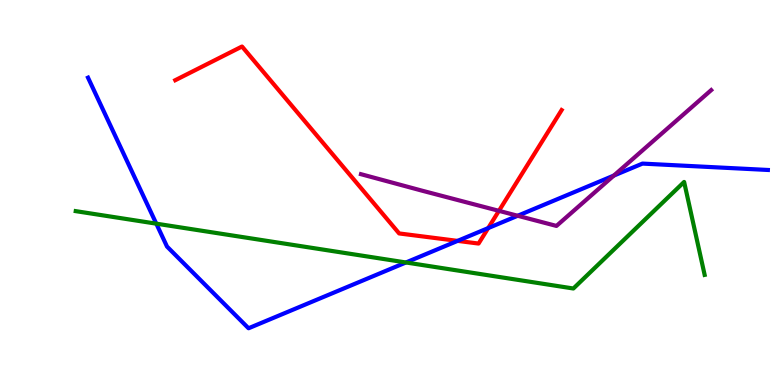[{'lines': ['blue', 'red'], 'intersections': [{'x': 5.9, 'y': 3.74}, {'x': 6.3, 'y': 4.08}]}, {'lines': ['green', 'red'], 'intersections': []}, {'lines': ['purple', 'red'], 'intersections': [{'x': 6.44, 'y': 4.52}]}, {'lines': ['blue', 'green'], 'intersections': [{'x': 2.02, 'y': 4.19}, {'x': 5.24, 'y': 3.18}]}, {'lines': ['blue', 'purple'], 'intersections': [{'x': 6.68, 'y': 4.4}, {'x': 7.92, 'y': 5.44}]}, {'lines': ['green', 'purple'], 'intersections': []}]